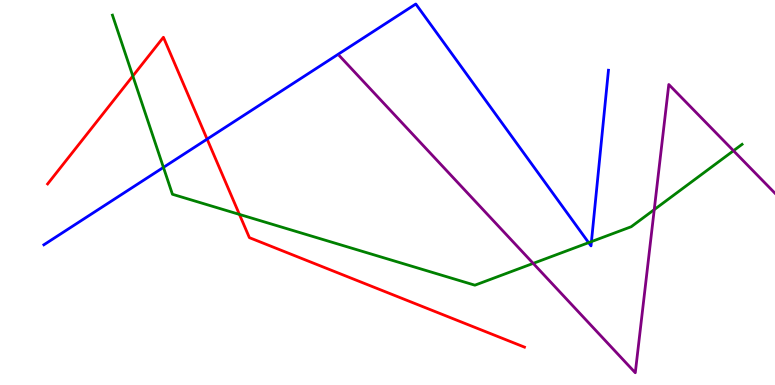[{'lines': ['blue', 'red'], 'intersections': [{'x': 2.67, 'y': 6.39}]}, {'lines': ['green', 'red'], 'intersections': [{'x': 1.71, 'y': 8.03}, {'x': 3.09, 'y': 4.43}]}, {'lines': ['purple', 'red'], 'intersections': []}, {'lines': ['blue', 'green'], 'intersections': [{'x': 2.11, 'y': 5.65}, {'x': 7.6, 'y': 3.7}, {'x': 7.63, 'y': 3.72}]}, {'lines': ['blue', 'purple'], 'intersections': []}, {'lines': ['green', 'purple'], 'intersections': [{'x': 6.88, 'y': 3.16}, {'x': 8.44, 'y': 4.56}, {'x': 9.46, 'y': 6.08}]}]